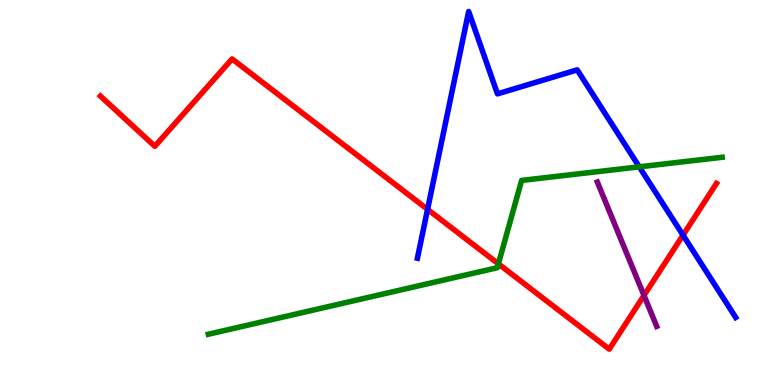[{'lines': ['blue', 'red'], 'intersections': [{'x': 5.52, 'y': 4.56}, {'x': 8.81, 'y': 3.89}]}, {'lines': ['green', 'red'], 'intersections': [{'x': 6.43, 'y': 3.15}]}, {'lines': ['purple', 'red'], 'intersections': [{'x': 8.31, 'y': 2.33}]}, {'lines': ['blue', 'green'], 'intersections': [{'x': 8.25, 'y': 5.67}]}, {'lines': ['blue', 'purple'], 'intersections': []}, {'lines': ['green', 'purple'], 'intersections': []}]